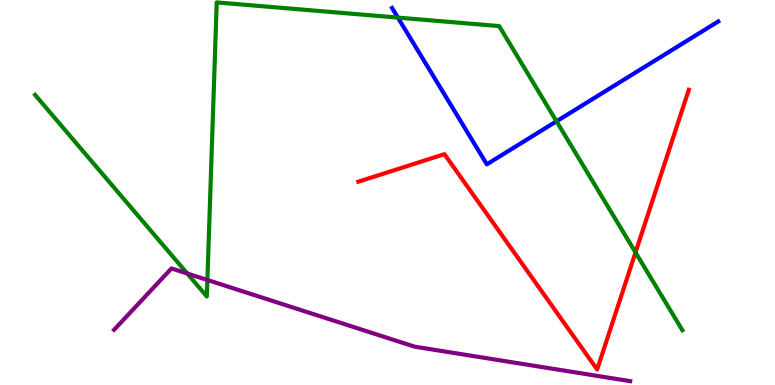[{'lines': ['blue', 'red'], 'intersections': []}, {'lines': ['green', 'red'], 'intersections': [{'x': 8.2, 'y': 3.44}]}, {'lines': ['purple', 'red'], 'intersections': []}, {'lines': ['blue', 'green'], 'intersections': [{'x': 5.13, 'y': 9.54}, {'x': 7.18, 'y': 6.85}]}, {'lines': ['blue', 'purple'], 'intersections': []}, {'lines': ['green', 'purple'], 'intersections': [{'x': 2.42, 'y': 2.9}, {'x': 2.68, 'y': 2.73}]}]